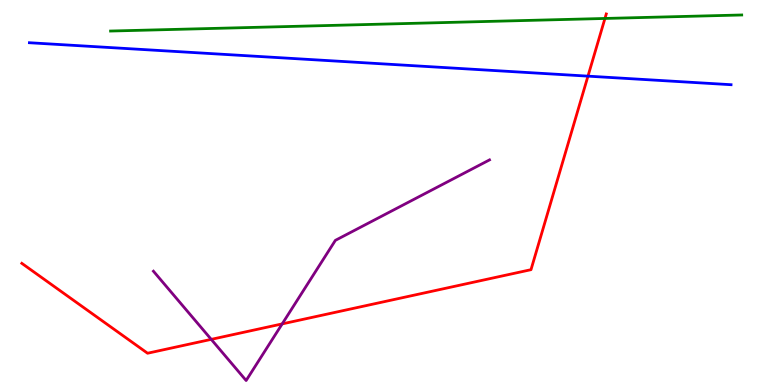[{'lines': ['blue', 'red'], 'intersections': [{'x': 7.59, 'y': 8.02}]}, {'lines': ['green', 'red'], 'intersections': [{'x': 7.81, 'y': 9.52}]}, {'lines': ['purple', 'red'], 'intersections': [{'x': 2.73, 'y': 1.19}, {'x': 3.64, 'y': 1.59}]}, {'lines': ['blue', 'green'], 'intersections': []}, {'lines': ['blue', 'purple'], 'intersections': []}, {'lines': ['green', 'purple'], 'intersections': []}]